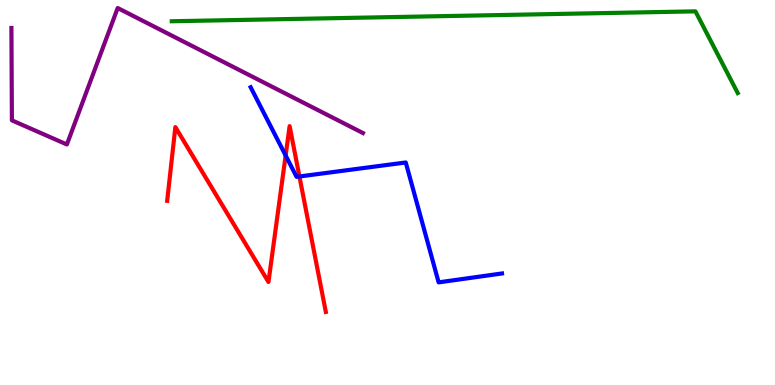[{'lines': ['blue', 'red'], 'intersections': [{'x': 3.69, 'y': 5.96}, {'x': 3.86, 'y': 5.42}]}, {'lines': ['green', 'red'], 'intersections': []}, {'lines': ['purple', 'red'], 'intersections': []}, {'lines': ['blue', 'green'], 'intersections': []}, {'lines': ['blue', 'purple'], 'intersections': []}, {'lines': ['green', 'purple'], 'intersections': []}]